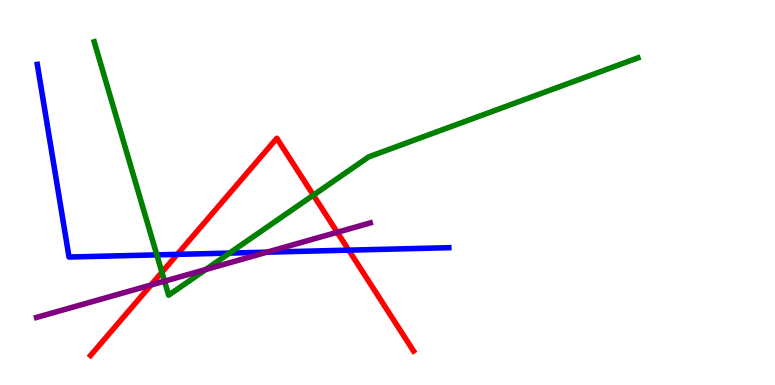[{'lines': ['blue', 'red'], 'intersections': [{'x': 2.29, 'y': 3.39}, {'x': 4.5, 'y': 3.5}]}, {'lines': ['green', 'red'], 'intersections': [{'x': 2.09, 'y': 2.93}, {'x': 4.04, 'y': 4.93}]}, {'lines': ['purple', 'red'], 'intersections': [{'x': 1.95, 'y': 2.6}, {'x': 4.35, 'y': 3.97}]}, {'lines': ['blue', 'green'], 'intersections': [{'x': 2.02, 'y': 3.38}, {'x': 2.96, 'y': 3.43}]}, {'lines': ['blue', 'purple'], 'intersections': [{'x': 3.45, 'y': 3.45}]}, {'lines': ['green', 'purple'], 'intersections': [{'x': 2.12, 'y': 2.7}, {'x': 2.66, 'y': 3.0}]}]